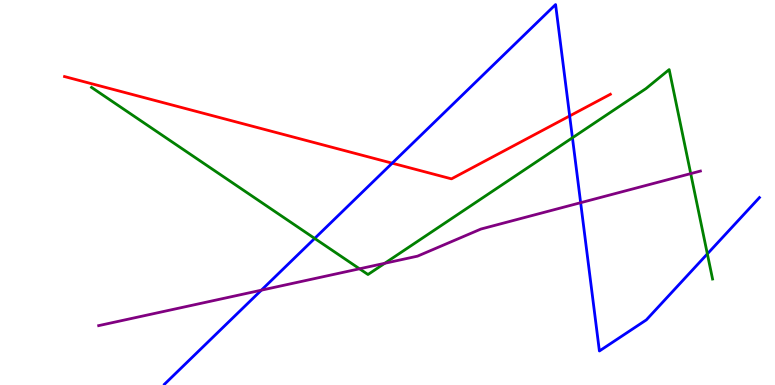[{'lines': ['blue', 'red'], 'intersections': [{'x': 5.06, 'y': 5.76}, {'x': 7.35, 'y': 6.99}]}, {'lines': ['green', 'red'], 'intersections': []}, {'lines': ['purple', 'red'], 'intersections': []}, {'lines': ['blue', 'green'], 'intersections': [{'x': 4.06, 'y': 3.81}, {'x': 7.39, 'y': 6.42}, {'x': 9.13, 'y': 3.41}]}, {'lines': ['blue', 'purple'], 'intersections': [{'x': 3.37, 'y': 2.46}, {'x': 7.49, 'y': 4.74}]}, {'lines': ['green', 'purple'], 'intersections': [{'x': 4.64, 'y': 3.02}, {'x': 4.96, 'y': 3.16}, {'x': 8.91, 'y': 5.49}]}]